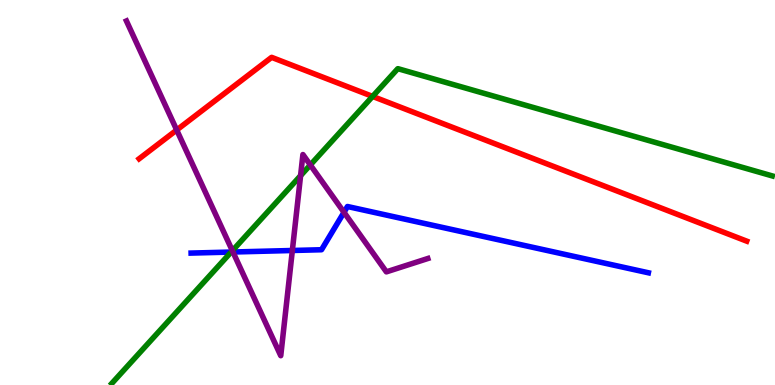[{'lines': ['blue', 'red'], 'intersections': []}, {'lines': ['green', 'red'], 'intersections': [{'x': 4.81, 'y': 7.5}]}, {'lines': ['purple', 'red'], 'intersections': [{'x': 2.28, 'y': 6.62}]}, {'lines': ['blue', 'green'], 'intersections': [{'x': 2.98, 'y': 3.45}]}, {'lines': ['blue', 'purple'], 'intersections': [{'x': 3.01, 'y': 3.45}, {'x': 3.77, 'y': 3.49}, {'x': 4.44, 'y': 4.49}]}, {'lines': ['green', 'purple'], 'intersections': [{'x': 3.0, 'y': 3.49}, {'x': 3.88, 'y': 5.44}, {'x': 4.0, 'y': 5.72}]}]